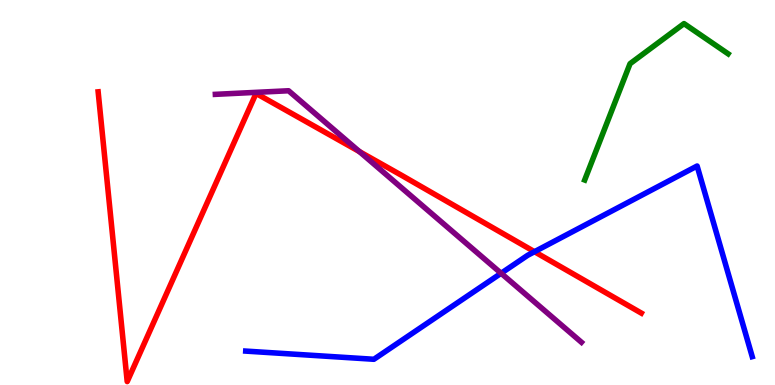[{'lines': ['blue', 'red'], 'intersections': [{'x': 6.9, 'y': 3.46}]}, {'lines': ['green', 'red'], 'intersections': []}, {'lines': ['purple', 'red'], 'intersections': [{'x': 4.64, 'y': 6.06}]}, {'lines': ['blue', 'green'], 'intersections': []}, {'lines': ['blue', 'purple'], 'intersections': [{'x': 6.47, 'y': 2.9}]}, {'lines': ['green', 'purple'], 'intersections': []}]